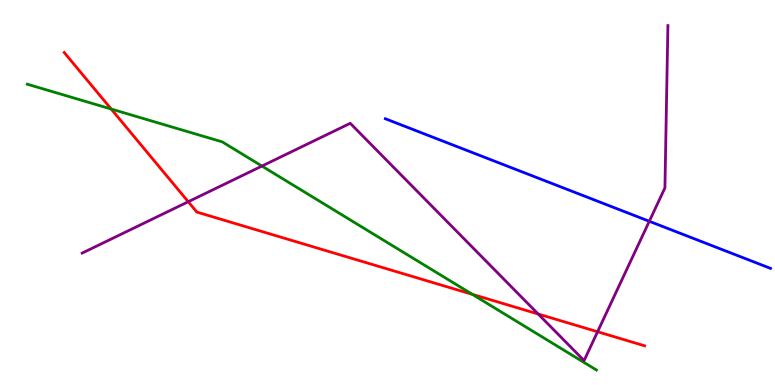[{'lines': ['blue', 'red'], 'intersections': []}, {'lines': ['green', 'red'], 'intersections': [{'x': 1.43, 'y': 7.17}, {'x': 6.09, 'y': 2.35}]}, {'lines': ['purple', 'red'], 'intersections': [{'x': 2.43, 'y': 4.76}, {'x': 6.94, 'y': 1.84}, {'x': 7.71, 'y': 1.38}]}, {'lines': ['blue', 'green'], 'intersections': []}, {'lines': ['blue', 'purple'], 'intersections': [{'x': 8.38, 'y': 4.25}]}, {'lines': ['green', 'purple'], 'intersections': [{'x': 3.38, 'y': 5.69}]}]